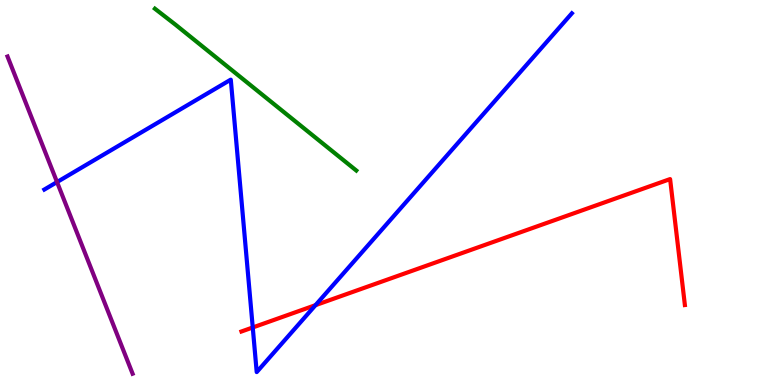[{'lines': ['blue', 'red'], 'intersections': [{'x': 3.26, 'y': 1.49}, {'x': 4.07, 'y': 2.07}]}, {'lines': ['green', 'red'], 'intersections': []}, {'lines': ['purple', 'red'], 'intersections': []}, {'lines': ['blue', 'green'], 'intersections': []}, {'lines': ['blue', 'purple'], 'intersections': [{'x': 0.736, 'y': 5.27}]}, {'lines': ['green', 'purple'], 'intersections': []}]